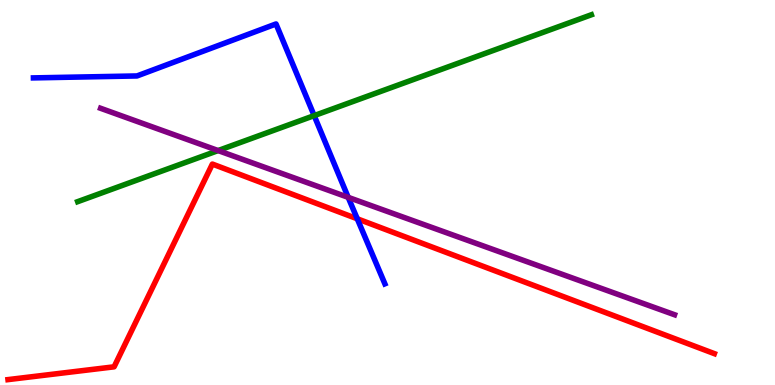[{'lines': ['blue', 'red'], 'intersections': [{'x': 4.61, 'y': 4.32}]}, {'lines': ['green', 'red'], 'intersections': []}, {'lines': ['purple', 'red'], 'intersections': []}, {'lines': ['blue', 'green'], 'intersections': [{'x': 4.05, 'y': 7.0}]}, {'lines': ['blue', 'purple'], 'intersections': [{'x': 4.49, 'y': 4.87}]}, {'lines': ['green', 'purple'], 'intersections': [{'x': 2.81, 'y': 6.09}]}]